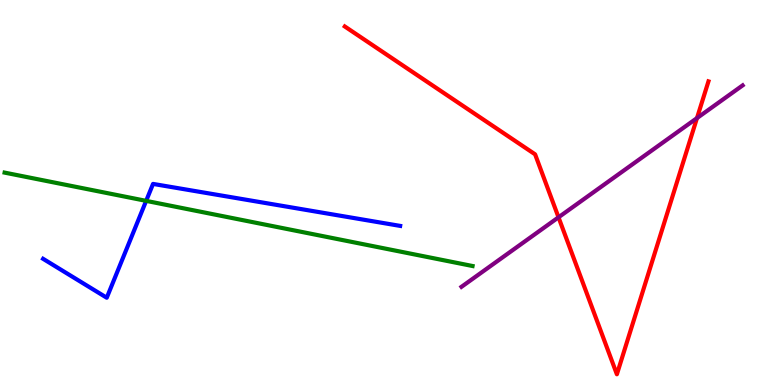[{'lines': ['blue', 'red'], 'intersections': []}, {'lines': ['green', 'red'], 'intersections': []}, {'lines': ['purple', 'red'], 'intersections': [{'x': 7.21, 'y': 4.36}, {'x': 8.99, 'y': 6.93}]}, {'lines': ['blue', 'green'], 'intersections': [{'x': 1.89, 'y': 4.78}]}, {'lines': ['blue', 'purple'], 'intersections': []}, {'lines': ['green', 'purple'], 'intersections': []}]